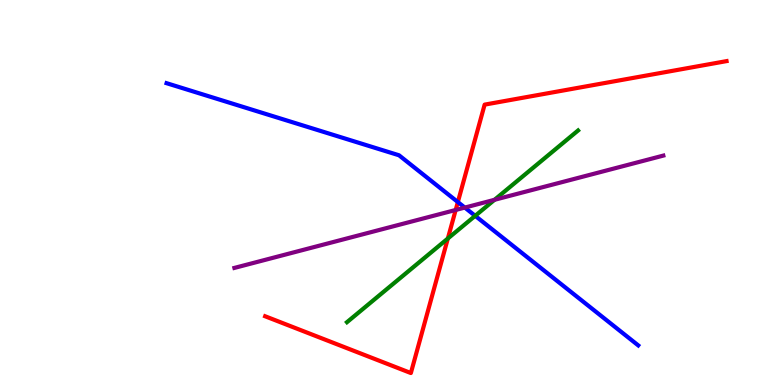[{'lines': ['blue', 'red'], 'intersections': [{'x': 5.91, 'y': 4.75}]}, {'lines': ['green', 'red'], 'intersections': [{'x': 5.78, 'y': 3.8}]}, {'lines': ['purple', 'red'], 'intersections': [{'x': 5.88, 'y': 4.55}]}, {'lines': ['blue', 'green'], 'intersections': [{'x': 6.13, 'y': 4.39}]}, {'lines': ['blue', 'purple'], 'intersections': [{'x': 6.0, 'y': 4.61}]}, {'lines': ['green', 'purple'], 'intersections': [{'x': 6.38, 'y': 4.81}]}]